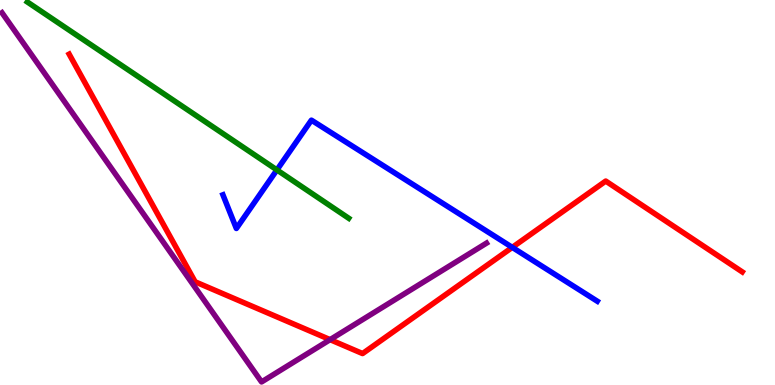[{'lines': ['blue', 'red'], 'intersections': [{'x': 6.61, 'y': 3.57}]}, {'lines': ['green', 'red'], 'intersections': []}, {'lines': ['purple', 'red'], 'intersections': [{'x': 4.26, 'y': 1.18}]}, {'lines': ['blue', 'green'], 'intersections': [{'x': 3.57, 'y': 5.59}]}, {'lines': ['blue', 'purple'], 'intersections': []}, {'lines': ['green', 'purple'], 'intersections': []}]